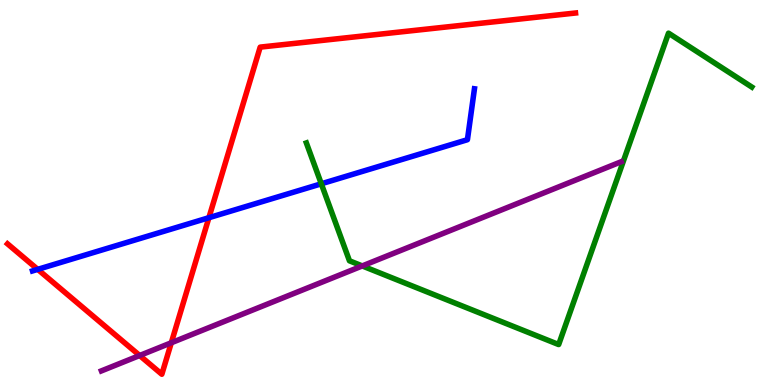[{'lines': ['blue', 'red'], 'intersections': [{'x': 0.487, 'y': 3.0}, {'x': 2.7, 'y': 4.35}]}, {'lines': ['green', 'red'], 'intersections': []}, {'lines': ['purple', 'red'], 'intersections': [{'x': 1.8, 'y': 0.766}, {'x': 2.21, 'y': 1.1}]}, {'lines': ['blue', 'green'], 'intersections': [{'x': 4.15, 'y': 5.23}]}, {'lines': ['blue', 'purple'], 'intersections': []}, {'lines': ['green', 'purple'], 'intersections': [{'x': 4.67, 'y': 3.09}]}]